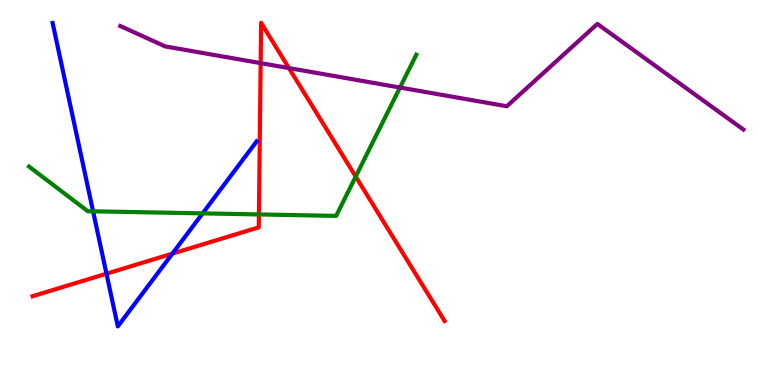[{'lines': ['blue', 'red'], 'intersections': [{'x': 1.37, 'y': 2.89}, {'x': 2.22, 'y': 3.41}]}, {'lines': ['green', 'red'], 'intersections': [{'x': 3.34, 'y': 4.43}, {'x': 4.59, 'y': 5.41}]}, {'lines': ['purple', 'red'], 'intersections': [{'x': 3.36, 'y': 8.36}, {'x': 3.73, 'y': 8.23}]}, {'lines': ['blue', 'green'], 'intersections': [{'x': 1.2, 'y': 4.51}, {'x': 2.61, 'y': 4.46}]}, {'lines': ['blue', 'purple'], 'intersections': []}, {'lines': ['green', 'purple'], 'intersections': [{'x': 5.16, 'y': 7.73}]}]